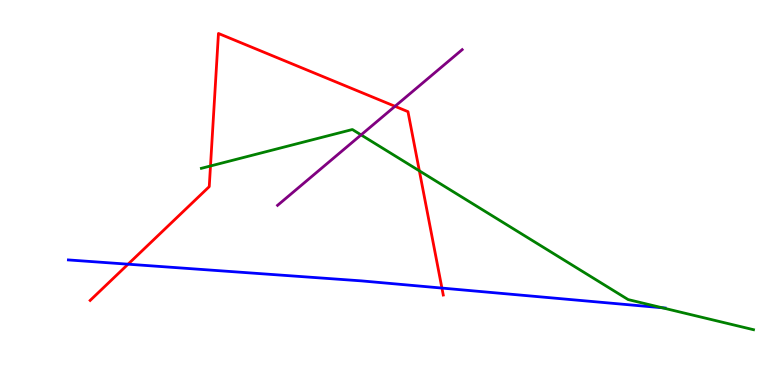[{'lines': ['blue', 'red'], 'intersections': [{'x': 1.65, 'y': 3.14}, {'x': 5.7, 'y': 2.52}]}, {'lines': ['green', 'red'], 'intersections': [{'x': 2.72, 'y': 5.69}, {'x': 5.41, 'y': 5.56}]}, {'lines': ['purple', 'red'], 'intersections': [{'x': 5.1, 'y': 7.24}]}, {'lines': ['blue', 'green'], 'intersections': [{'x': 8.54, 'y': 2.01}]}, {'lines': ['blue', 'purple'], 'intersections': []}, {'lines': ['green', 'purple'], 'intersections': [{'x': 4.66, 'y': 6.5}]}]